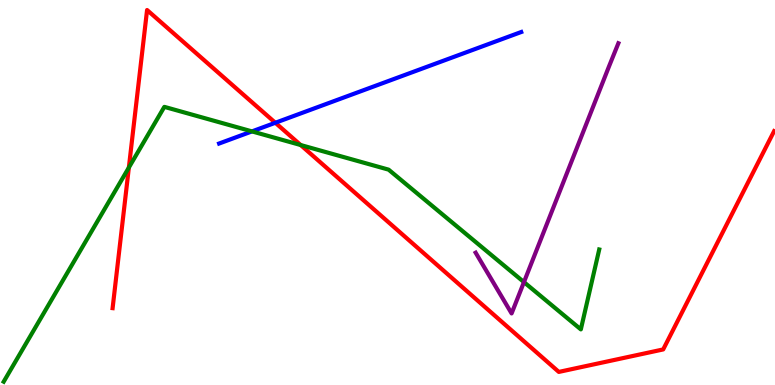[{'lines': ['blue', 'red'], 'intersections': [{'x': 3.55, 'y': 6.81}]}, {'lines': ['green', 'red'], 'intersections': [{'x': 1.66, 'y': 5.65}, {'x': 3.88, 'y': 6.23}]}, {'lines': ['purple', 'red'], 'intersections': []}, {'lines': ['blue', 'green'], 'intersections': [{'x': 3.25, 'y': 6.59}]}, {'lines': ['blue', 'purple'], 'intersections': []}, {'lines': ['green', 'purple'], 'intersections': [{'x': 6.76, 'y': 2.67}]}]